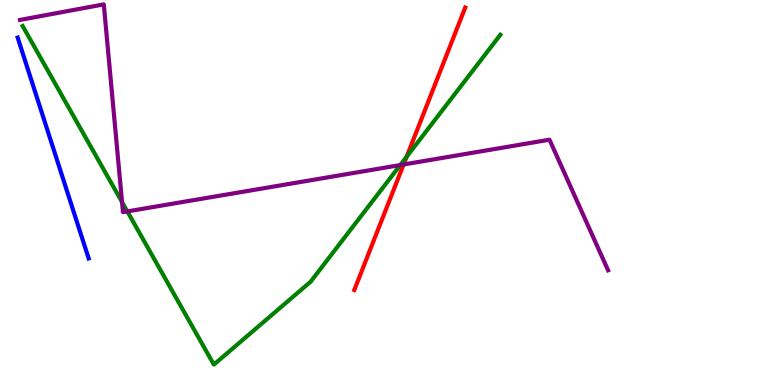[{'lines': ['blue', 'red'], 'intersections': []}, {'lines': ['green', 'red'], 'intersections': [{'x': 5.25, 'y': 5.93}]}, {'lines': ['purple', 'red'], 'intersections': [{'x': 5.21, 'y': 5.73}]}, {'lines': ['blue', 'green'], 'intersections': []}, {'lines': ['blue', 'purple'], 'intersections': []}, {'lines': ['green', 'purple'], 'intersections': [{'x': 1.57, 'y': 4.75}, {'x': 1.64, 'y': 4.51}, {'x': 5.16, 'y': 5.71}]}]